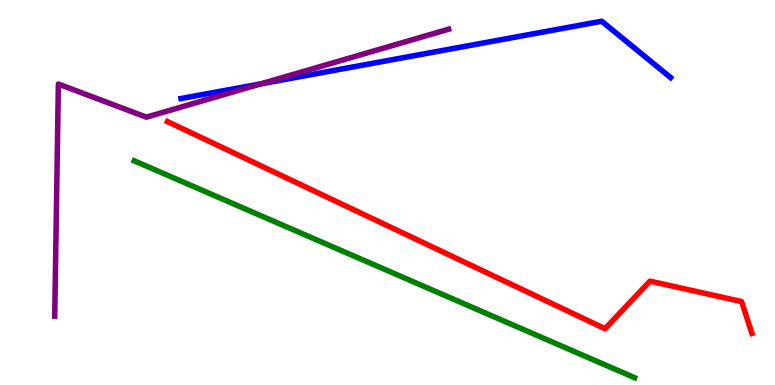[{'lines': ['blue', 'red'], 'intersections': []}, {'lines': ['green', 'red'], 'intersections': []}, {'lines': ['purple', 'red'], 'intersections': []}, {'lines': ['blue', 'green'], 'intersections': []}, {'lines': ['blue', 'purple'], 'intersections': [{'x': 3.37, 'y': 7.82}]}, {'lines': ['green', 'purple'], 'intersections': []}]